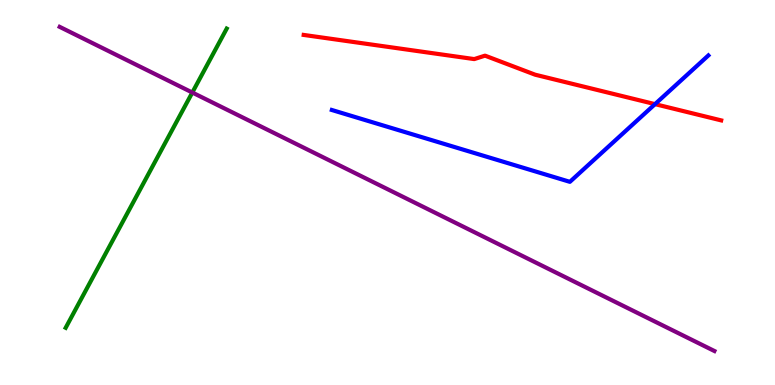[{'lines': ['blue', 'red'], 'intersections': [{'x': 8.45, 'y': 7.3}]}, {'lines': ['green', 'red'], 'intersections': []}, {'lines': ['purple', 'red'], 'intersections': []}, {'lines': ['blue', 'green'], 'intersections': []}, {'lines': ['blue', 'purple'], 'intersections': []}, {'lines': ['green', 'purple'], 'intersections': [{'x': 2.48, 'y': 7.6}]}]